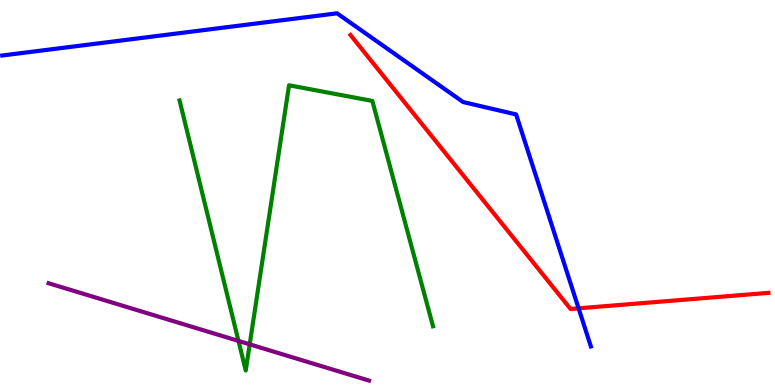[{'lines': ['blue', 'red'], 'intersections': [{'x': 7.47, 'y': 1.99}]}, {'lines': ['green', 'red'], 'intersections': []}, {'lines': ['purple', 'red'], 'intersections': []}, {'lines': ['blue', 'green'], 'intersections': []}, {'lines': ['blue', 'purple'], 'intersections': []}, {'lines': ['green', 'purple'], 'intersections': [{'x': 3.08, 'y': 1.14}, {'x': 3.22, 'y': 1.06}]}]